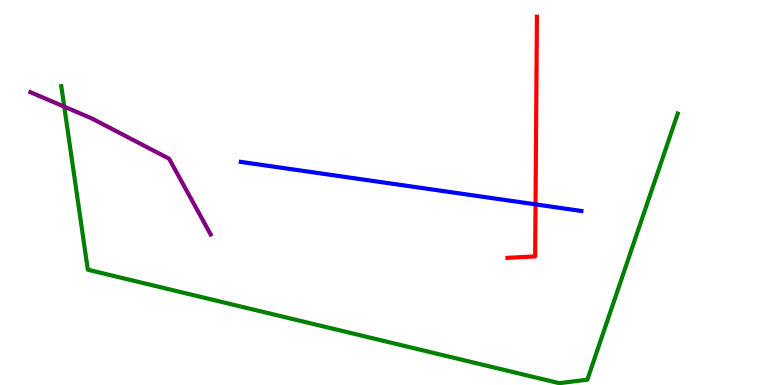[{'lines': ['blue', 'red'], 'intersections': [{'x': 6.91, 'y': 4.69}]}, {'lines': ['green', 'red'], 'intersections': []}, {'lines': ['purple', 'red'], 'intersections': []}, {'lines': ['blue', 'green'], 'intersections': []}, {'lines': ['blue', 'purple'], 'intersections': []}, {'lines': ['green', 'purple'], 'intersections': [{'x': 0.829, 'y': 7.23}]}]